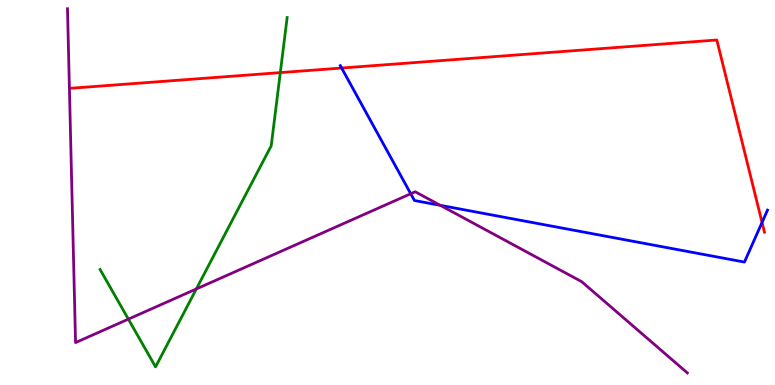[{'lines': ['blue', 'red'], 'intersections': [{'x': 4.41, 'y': 8.23}, {'x': 9.83, 'y': 4.22}]}, {'lines': ['green', 'red'], 'intersections': [{'x': 3.62, 'y': 8.11}]}, {'lines': ['purple', 'red'], 'intersections': []}, {'lines': ['blue', 'green'], 'intersections': []}, {'lines': ['blue', 'purple'], 'intersections': [{'x': 5.3, 'y': 4.97}, {'x': 5.68, 'y': 4.67}]}, {'lines': ['green', 'purple'], 'intersections': [{'x': 1.66, 'y': 1.71}, {'x': 2.53, 'y': 2.49}]}]